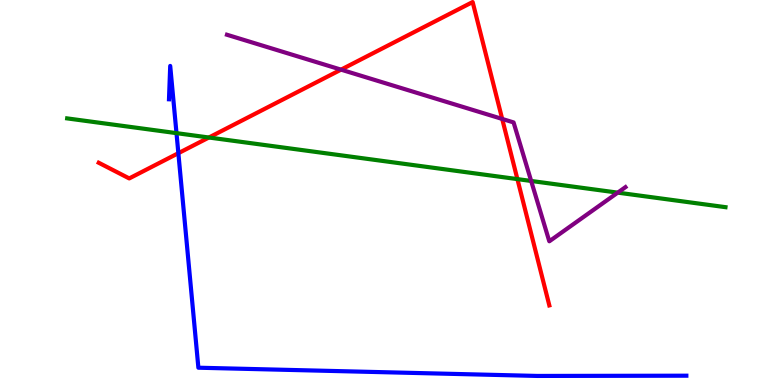[{'lines': ['blue', 'red'], 'intersections': [{'x': 2.3, 'y': 6.02}]}, {'lines': ['green', 'red'], 'intersections': [{'x': 2.7, 'y': 6.43}, {'x': 6.68, 'y': 5.35}]}, {'lines': ['purple', 'red'], 'intersections': [{'x': 4.4, 'y': 8.19}, {'x': 6.48, 'y': 6.91}]}, {'lines': ['blue', 'green'], 'intersections': [{'x': 2.28, 'y': 6.54}]}, {'lines': ['blue', 'purple'], 'intersections': []}, {'lines': ['green', 'purple'], 'intersections': [{'x': 6.85, 'y': 5.3}, {'x': 7.97, 'y': 5.0}]}]